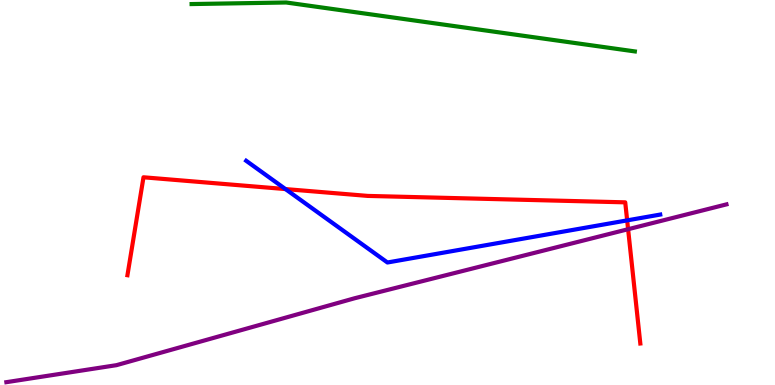[{'lines': ['blue', 'red'], 'intersections': [{'x': 3.68, 'y': 5.09}, {'x': 8.09, 'y': 4.28}]}, {'lines': ['green', 'red'], 'intersections': []}, {'lines': ['purple', 'red'], 'intersections': [{'x': 8.1, 'y': 4.05}]}, {'lines': ['blue', 'green'], 'intersections': []}, {'lines': ['blue', 'purple'], 'intersections': []}, {'lines': ['green', 'purple'], 'intersections': []}]